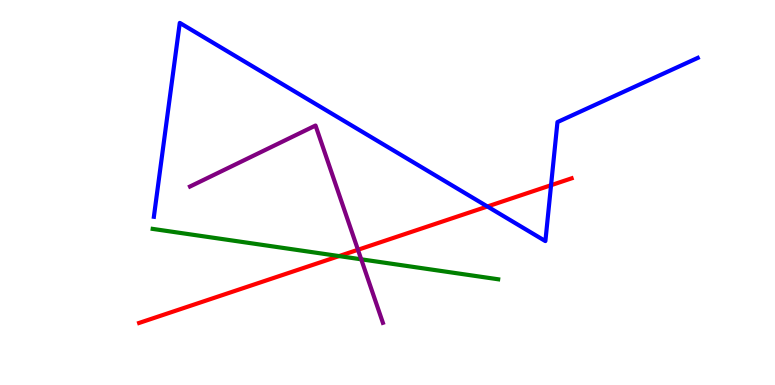[{'lines': ['blue', 'red'], 'intersections': [{'x': 6.29, 'y': 4.64}, {'x': 7.11, 'y': 5.19}]}, {'lines': ['green', 'red'], 'intersections': [{'x': 4.38, 'y': 3.35}]}, {'lines': ['purple', 'red'], 'intersections': [{'x': 4.62, 'y': 3.51}]}, {'lines': ['blue', 'green'], 'intersections': []}, {'lines': ['blue', 'purple'], 'intersections': []}, {'lines': ['green', 'purple'], 'intersections': [{'x': 4.66, 'y': 3.26}]}]